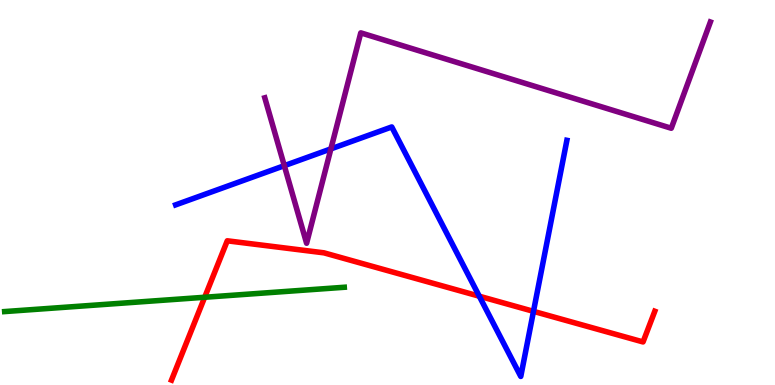[{'lines': ['blue', 'red'], 'intersections': [{'x': 6.18, 'y': 2.31}, {'x': 6.88, 'y': 1.91}]}, {'lines': ['green', 'red'], 'intersections': [{'x': 2.64, 'y': 2.28}]}, {'lines': ['purple', 'red'], 'intersections': []}, {'lines': ['blue', 'green'], 'intersections': []}, {'lines': ['blue', 'purple'], 'intersections': [{'x': 3.67, 'y': 5.7}, {'x': 4.27, 'y': 6.13}]}, {'lines': ['green', 'purple'], 'intersections': []}]